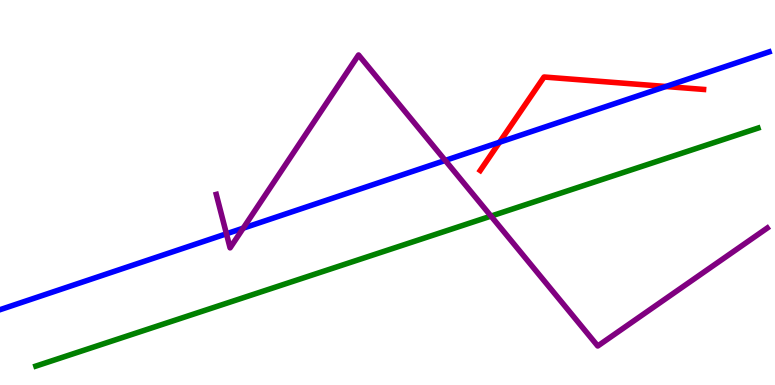[{'lines': ['blue', 'red'], 'intersections': [{'x': 6.45, 'y': 6.31}, {'x': 8.59, 'y': 7.75}]}, {'lines': ['green', 'red'], 'intersections': []}, {'lines': ['purple', 'red'], 'intersections': []}, {'lines': ['blue', 'green'], 'intersections': []}, {'lines': ['blue', 'purple'], 'intersections': [{'x': 2.92, 'y': 3.93}, {'x': 3.14, 'y': 4.07}, {'x': 5.75, 'y': 5.83}]}, {'lines': ['green', 'purple'], 'intersections': [{'x': 6.34, 'y': 4.39}]}]